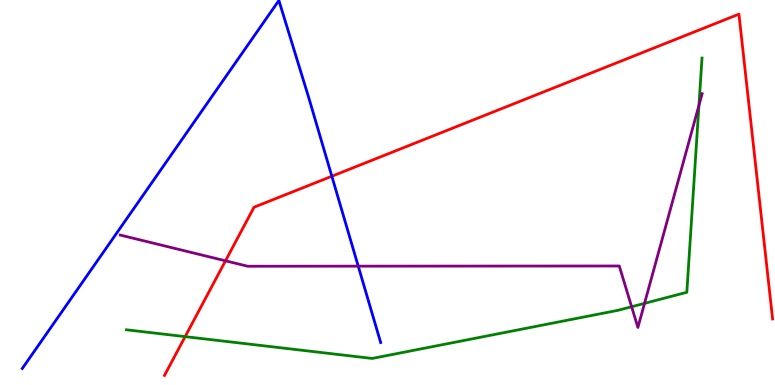[{'lines': ['blue', 'red'], 'intersections': [{'x': 4.28, 'y': 5.42}]}, {'lines': ['green', 'red'], 'intersections': [{'x': 2.39, 'y': 1.26}]}, {'lines': ['purple', 'red'], 'intersections': [{'x': 2.91, 'y': 3.23}]}, {'lines': ['blue', 'green'], 'intersections': []}, {'lines': ['blue', 'purple'], 'intersections': [{'x': 4.62, 'y': 3.09}]}, {'lines': ['green', 'purple'], 'intersections': [{'x': 8.15, 'y': 2.03}, {'x': 8.32, 'y': 2.12}, {'x': 9.02, 'y': 7.26}]}]